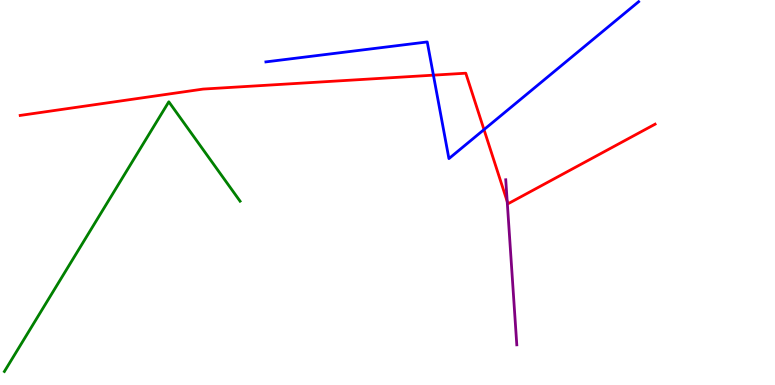[{'lines': ['blue', 'red'], 'intersections': [{'x': 5.59, 'y': 8.05}, {'x': 6.25, 'y': 6.63}]}, {'lines': ['green', 'red'], 'intersections': []}, {'lines': ['purple', 'red'], 'intersections': [{'x': 6.54, 'y': 4.77}]}, {'lines': ['blue', 'green'], 'intersections': []}, {'lines': ['blue', 'purple'], 'intersections': []}, {'lines': ['green', 'purple'], 'intersections': []}]